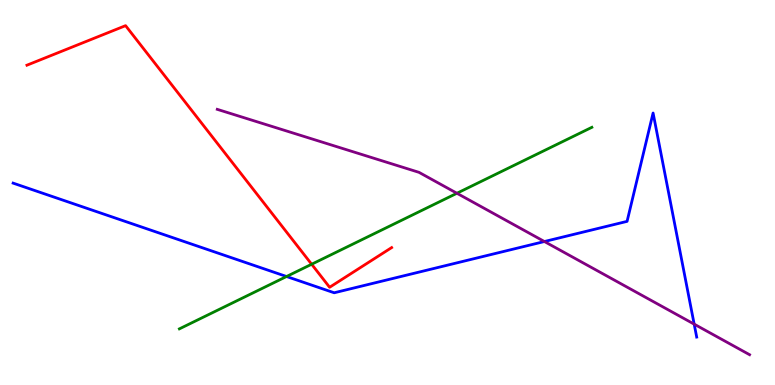[{'lines': ['blue', 'red'], 'intersections': []}, {'lines': ['green', 'red'], 'intersections': [{'x': 4.02, 'y': 3.14}]}, {'lines': ['purple', 'red'], 'intersections': []}, {'lines': ['blue', 'green'], 'intersections': [{'x': 3.7, 'y': 2.82}]}, {'lines': ['blue', 'purple'], 'intersections': [{'x': 7.02, 'y': 3.73}, {'x': 8.96, 'y': 1.58}]}, {'lines': ['green', 'purple'], 'intersections': [{'x': 5.9, 'y': 4.98}]}]